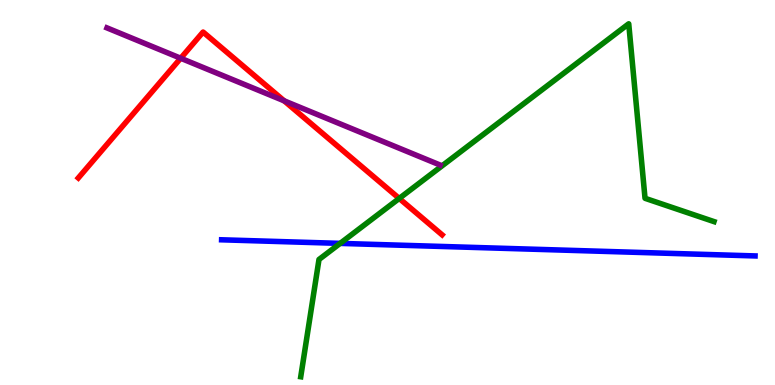[{'lines': ['blue', 'red'], 'intersections': []}, {'lines': ['green', 'red'], 'intersections': [{'x': 5.15, 'y': 4.85}]}, {'lines': ['purple', 'red'], 'intersections': [{'x': 2.33, 'y': 8.49}, {'x': 3.67, 'y': 7.38}]}, {'lines': ['blue', 'green'], 'intersections': [{'x': 4.39, 'y': 3.68}]}, {'lines': ['blue', 'purple'], 'intersections': []}, {'lines': ['green', 'purple'], 'intersections': []}]